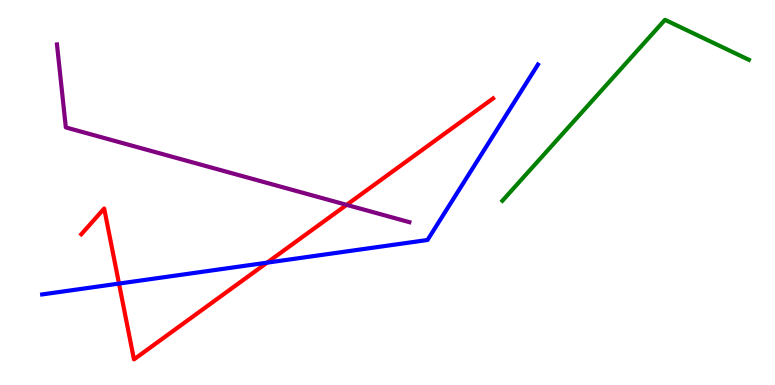[{'lines': ['blue', 'red'], 'intersections': [{'x': 1.54, 'y': 2.63}, {'x': 3.45, 'y': 3.18}]}, {'lines': ['green', 'red'], 'intersections': []}, {'lines': ['purple', 'red'], 'intersections': [{'x': 4.47, 'y': 4.68}]}, {'lines': ['blue', 'green'], 'intersections': []}, {'lines': ['blue', 'purple'], 'intersections': []}, {'lines': ['green', 'purple'], 'intersections': []}]